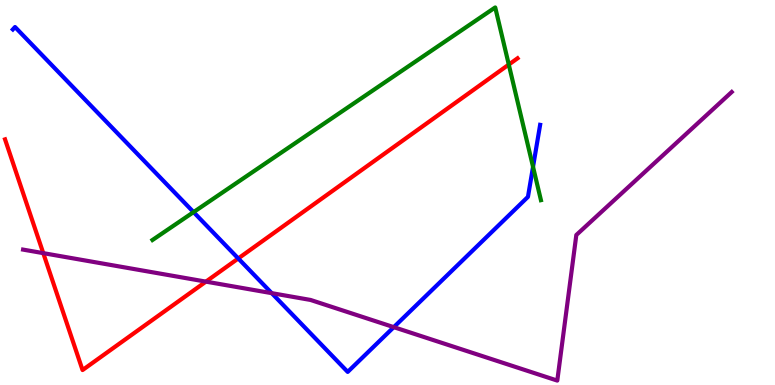[{'lines': ['blue', 'red'], 'intersections': [{'x': 3.07, 'y': 3.29}]}, {'lines': ['green', 'red'], 'intersections': [{'x': 6.56, 'y': 8.32}]}, {'lines': ['purple', 'red'], 'intersections': [{'x': 0.558, 'y': 3.42}, {'x': 2.66, 'y': 2.68}]}, {'lines': ['blue', 'green'], 'intersections': [{'x': 2.5, 'y': 4.49}, {'x': 6.88, 'y': 5.67}]}, {'lines': ['blue', 'purple'], 'intersections': [{'x': 3.51, 'y': 2.39}, {'x': 5.08, 'y': 1.5}]}, {'lines': ['green', 'purple'], 'intersections': []}]